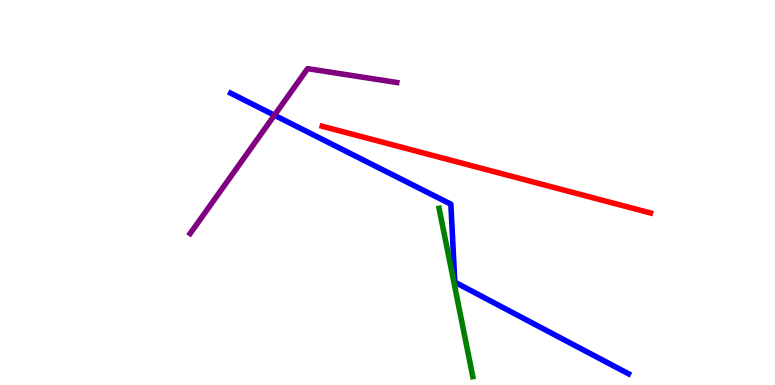[{'lines': ['blue', 'red'], 'intersections': []}, {'lines': ['green', 'red'], 'intersections': []}, {'lines': ['purple', 'red'], 'intersections': []}, {'lines': ['blue', 'green'], 'intersections': []}, {'lines': ['blue', 'purple'], 'intersections': [{'x': 3.54, 'y': 7.01}]}, {'lines': ['green', 'purple'], 'intersections': []}]